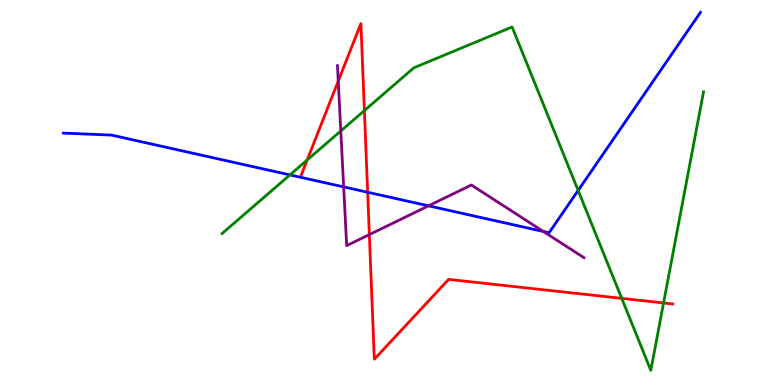[{'lines': ['blue', 'red'], 'intersections': [{'x': 4.74, 'y': 5.01}]}, {'lines': ['green', 'red'], 'intersections': [{'x': 3.96, 'y': 5.84}, {'x': 4.7, 'y': 7.13}, {'x': 8.02, 'y': 2.25}, {'x': 8.56, 'y': 2.13}]}, {'lines': ['purple', 'red'], 'intersections': [{'x': 4.36, 'y': 7.89}, {'x': 4.77, 'y': 3.91}]}, {'lines': ['blue', 'green'], 'intersections': [{'x': 3.74, 'y': 5.46}, {'x': 7.46, 'y': 5.05}]}, {'lines': ['blue', 'purple'], 'intersections': [{'x': 4.43, 'y': 5.15}, {'x': 5.53, 'y': 4.65}, {'x': 7.01, 'y': 3.99}]}, {'lines': ['green', 'purple'], 'intersections': [{'x': 4.4, 'y': 6.6}]}]